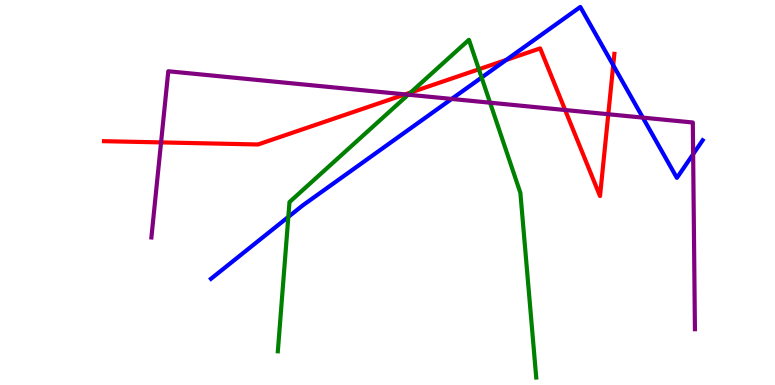[{'lines': ['blue', 'red'], 'intersections': [{'x': 6.53, 'y': 8.44}, {'x': 7.91, 'y': 8.31}]}, {'lines': ['green', 'red'], 'intersections': [{'x': 5.3, 'y': 7.6}, {'x': 6.18, 'y': 8.2}]}, {'lines': ['purple', 'red'], 'intersections': [{'x': 2.08, 'y': 6.3}, {'x': 5.23, 'y': 7.55}, {'x': 7.29, 'y': 7.14}, {'x': 7.85, 'y': 7.03}]}, {'lines': ['blue', 'green'], 'intersections': [{'x': 3.72, 'y': 4.37}, {'x': 6.21, 'y': 7.99}]}, {'lines': ['blue', 'purple'], 'intersections': [{'x': 5.83, 'y': 7.43}, {'x': 8.29, 'y': 6.95}, {'x': 8.94, 'y': 6.0}]}, {'lines': ['green', 'purple'], 'intersections': [{'x': 5.27, 'y': 7.54}, {'x': 6.32, 'y': 7.33}]}]